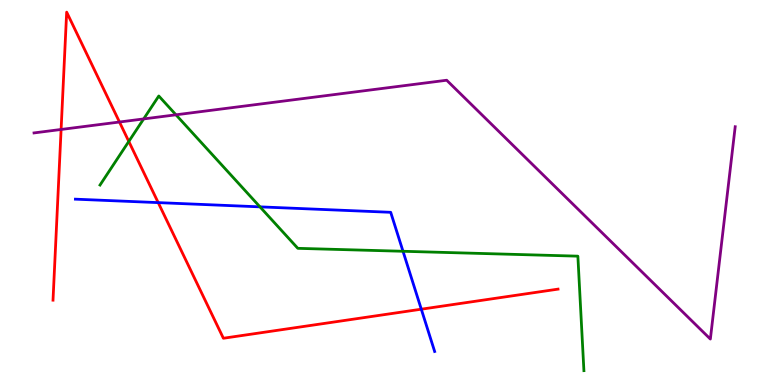[{'lines': ['blue', 'red'], 'intersections': [{'x': 2.04, 'y': 4.74}, {'x': 5.44, 'y': 1.97}]}, {'lines': ['green', 'red'], 'intersections': [{'x': 1.66, 'y': 6.33}]}, {'lines': ['purple', 'red'], 'intersections': [{'x': 0.788, 'y': 6.64}, {'x': 1.54, 'y': 6.83}]}, {'lines': ['blue', 'green'], 'intersections': [{'x': 3.35, 'y': 4.63}, {'x': 5.2, 'y': 3.47}]}, {'lines': ['blue', 'purple'], 'intersections': []}, {'lines': ['green', 'purple'], 'intersections': [{'x': 1.85, 'y': 6.91}, {'x': 2.27, 'y': 7.02}]}]